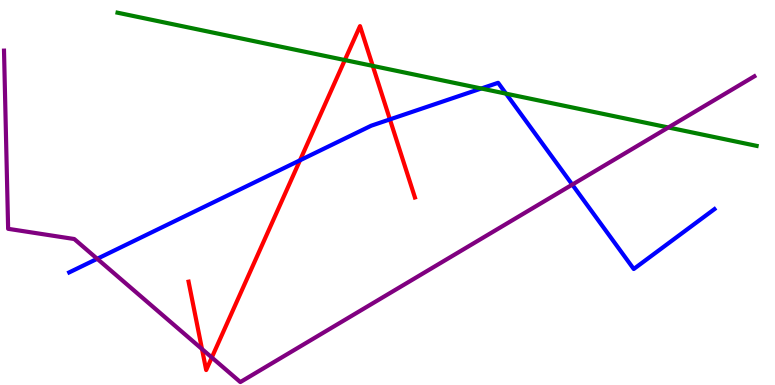[{'lines': ['blue', 'red'], 'intersections': [{'x': 3.87, 'y': 5.84}, {'x': 5.03, 'y': 6.9}]}, {'lines': ['green', 'red'], 'intersections': [{'x': 4.45, 'y': 8.44}, {'x': 4.81, 'y': 8.29}]}, {'lines': ['purple', 'red'], 'intersections': [{'x': 2.61, 'y': 0.934}, {'x': 2.73, 'y': 0.715}]}, {'lines': ['blue', 'green'], 'intersections': [{'x': 6.21, 'y': 7.7}, {'x': 6.53, 'y': 7.57}]}, {'lines': ['blue', 'purple'], 'intersections': [{'x': 1.25, 'y': 3.28}, {'x': 7.38, 'y': 5.2}]}, {'lines': ['green', 'purple'], 'intersections': [{'x': 8.62, 'y': 6.69}]}]